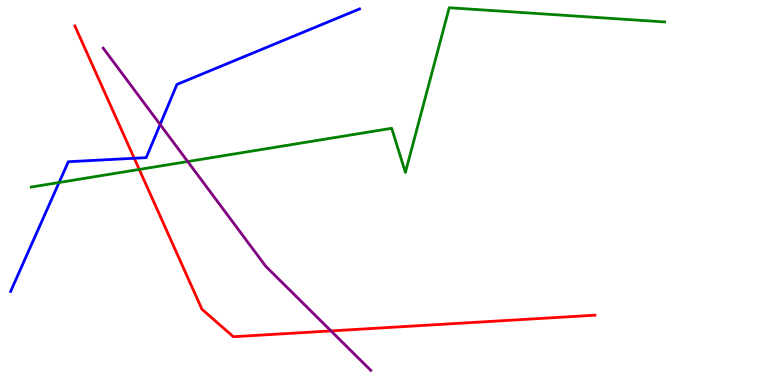[{'lines': ['blue', 'red'], 'intersections': [{'x': 1.73, 'y': 5.89}]}, {'lines': ['green', 'red'], 'intersections': [{'x': 1.8, 'y': 5.6}]}, {'lines': ['purple', 'red'], 'intersections': [{'x': 4.27, 'y': 1.4}]}, {'lines': ['blue', 'green'], 'intersections': [{'x': 0.762, 'y': 5.26}]}, {'lines': ['blue', 'purple'], 'intersections': [{'x': 2.07, 'y': 6.77}]}, {'lines': ['green', 'purple'], 'intersections': [{'x': 2.42, 'y': 5.8}]}]